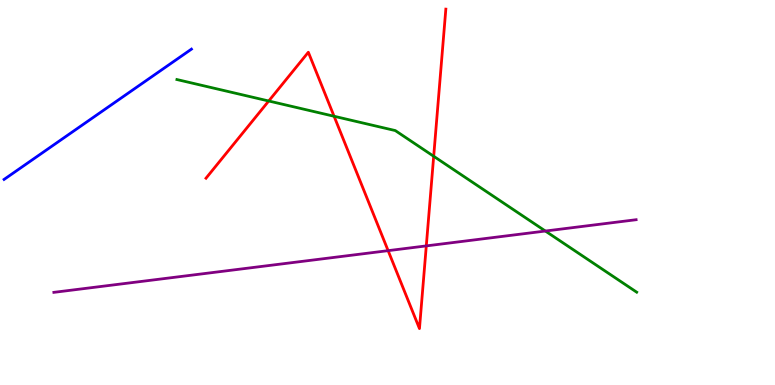[{'lines': ['blue', 'red'], 'intersections': []}, {'lines': ['green', 'red'], 'intersections': [{'x': 3.47, 'y': 7.38}, {'x': 4.31, 'y': 6.98}, {'x': 5.6, 'y': 5.94}]}, {'lines': ['purple', 'red'], 'intersections': [{'x': 5.01, 'y': 3.49}, {'x': 5.5, 'y': 3.61}]}, {'lines': ['blue', 'green'], 'intersections': []}, {'lines': ['blue', 'purple'], 'intersections': []}, {'lines': ['green', 'purple'], 'intersections': [{'x': 7.04, 'y': 4.0}]}]